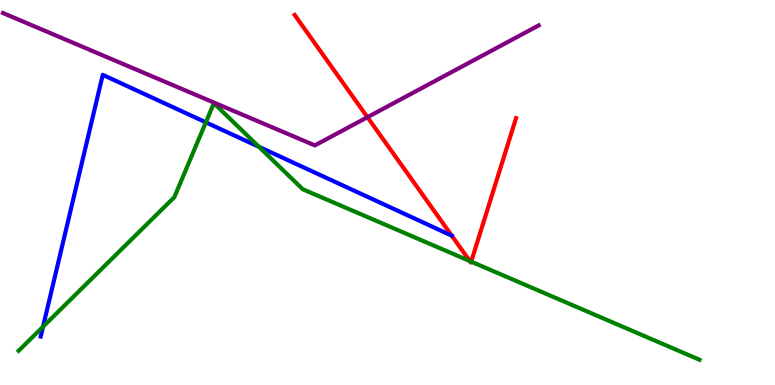[{'lines': ['blue', 'red'], 'intersections': []}, {'lines': ['green', 'red'], 'intersections': [{'x': 6.06, 'y': 3.22}, {'x': 6.08, 'y': 3.2}]}, {'lines': ['purple', 'red'], 'intersections': [{'x': 4.74, 'y': 6.96}]}, {'lines': ['blue', 'green'], 'intersections': [{'x': 0.555, 'y': 1.51}, {'x': 2.66, 'y': 6.82}, {'x': 3.34, 'y': 6.19}]}, {'lines': ['blue', 'purple'], 'intersections': []}, {'lines': ['green', 'purple'], 'intersections': []}]